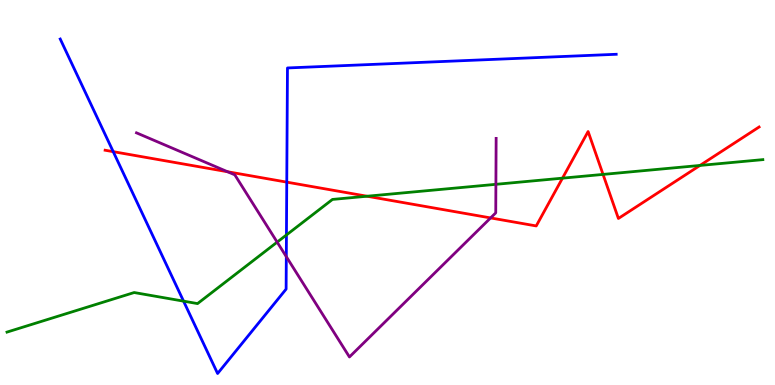[{'lines': ['blue', 'red'], 'intersections': [{'x': 1.46, 'y': 6.06}, {'x': 3.7, 'y': 5.27}]}, {'lines': ['green', 'red'], 'intersections': [{'x': 4.74, 'y': 4.9}, {'x': 7.26, 'y': 5.37}, {'x': 7.78, 'y': 5.47}, {'x': 9.03, 'y': 5.7}]}, {'lines': ['purple', 'red'], 'intersections': [{'x': 2.94, 'y': 5.54}, {'x': 6.33, 'y': 4.34}]}, {'lines': ['blue', 'green'], 'intersections': [{'x': 2.37, 'y': 2.18}, {'x': 3.7, 'y': 3.9}]}, {'lines': ['blue', 'purple'], 'intersections': [{'x': 3.69, 'y': 3.33}]}, {'lines': ['green', 'purple'], 'intersections': [{'x': 3.58, 'y': 3.71}, {'x': 6.4, 'y': 5.21}]}]